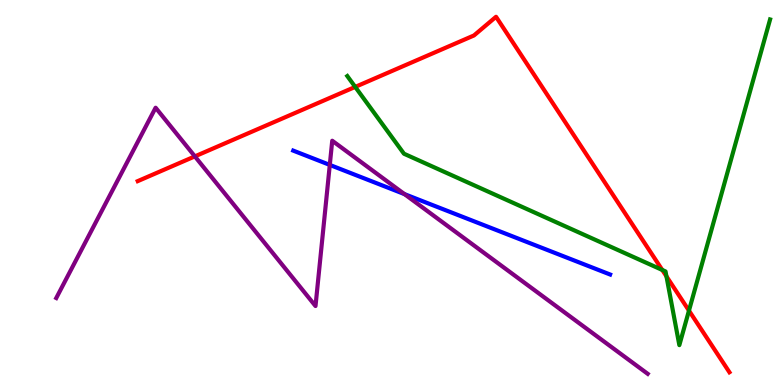[{'lines': ['blue', 'red'], 'intersections': []}, {'lines': ['green', 'red'], 'intersections': [{'x': 4.58, 'y': 7.74}, {'x': 8.55, 'y': 2.99}, {'x': 8.6, 'y': 2.82}, {'x': 8.89, 'y': 1.93}]}, {'lines': ['purple', 'red'], 'intersections': [{'x': 2.51, 'y': 5.94}]}, {'lines': ['blue', 'green'], 'intersections': []}, {'lines': ['blue', 'purple'], 'intersections': [{'x': 4.26, 'y': 5.72}, {'x': 5.22, 'y': 4.96}]}, {'lines': ['green', 'purple'], 'intersections': []}]